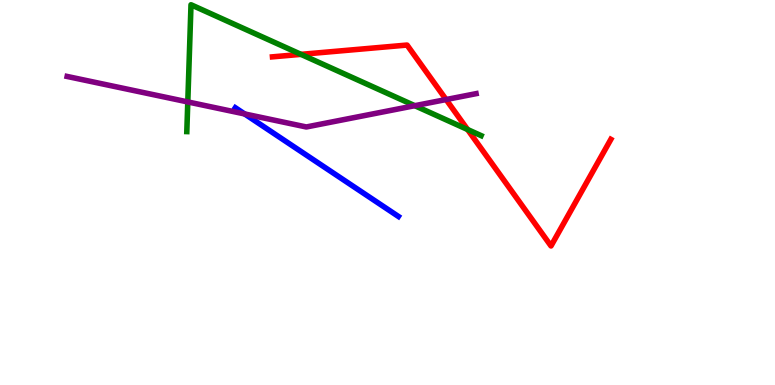[{'lines': ['blue', 'red'], 'intersections': []}, {'lines': ['green', 'red'], 'intersections': [{'x': 3.88, 'y': 8.59}, {'x': 6.03, 'y': 6.64}]}, {'lines': ['purple', 'red'], 'intersections': [{'x': 5.76, 'y': 7.41}]}, {'lines': ['blue', 'green'], 'intersections': []}, {'lines': ['blue', 'purple'], 'intersections': [{'x': 3.16, 'y': 7.04}]}, {'lines': ['green', 'purple'], 'intersections': [{'x': 2.42, 'y': 7.35}, {'x': 5.35, 'y': 7.25}]}]